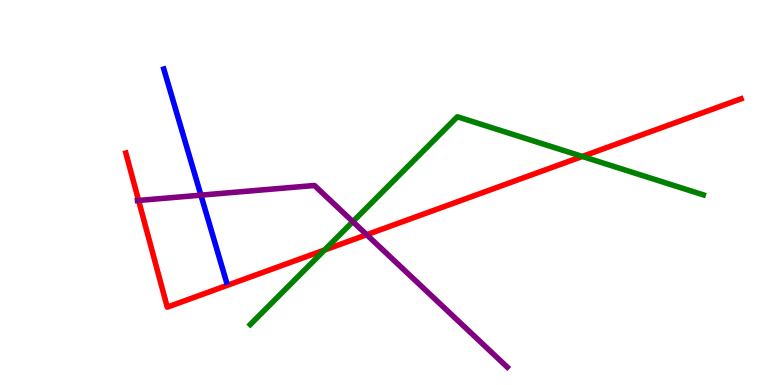[{'lines': ['blue', 'red'], 'intersections': []}, {'lines': ['green', 'red'], 'intersections': [{'x': 4.19, 'y': 3.51}, {'x': 7.51, 'y': 5.94}]}, {'lines': ['purple', 'red'], 'intersections': [{'x': 1.79, 'y': 4.79}, {'x': 4.73, 'y': 3.9}]}, {'lines': ['blue', 'green'], 'intersections': []}, {'lines': ['blue', 'purple'], 'intersections': [{'x': 2.59, 'y': 4.93}]}, {'lines': ['green', 'purple'], 'intersections': [{'x': 4.55, 'y': 4.24}]}]